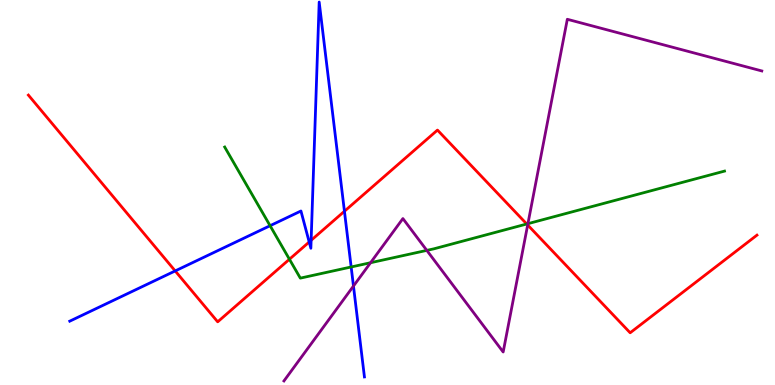[{'lines': ['blue', 'red'], 'intersections': [{'x': 2.26, 'y': 2.96}, {'x': 3.99, 'y': 3.71}, {'x': 4.01, 'y': 3.76}, {'x': 4.44, 'y': 4.51}]}, {'lines': ['green', 'red'], 'intersections': [{'x': 3.73, 'y': 3.27}, {'x': 6.8, 'y': 4.18}]}, {'lines': ['purple', 'red'], 'intersections': [{'x': 6.81, 'y': 4.16}]}, {'lines': ['blue', 'green'], 'intersections': [{'x': 3.48, 'y': 4.14}, {'x': 4.53, 'y': 3.07}]}, {'lines': ['blue', 'purple'], 'intersections': [{'x': 4.56, 'y': 2.57}]}, {'lines': ['green', 'purple'], 'intersections': [{'x': 4.78, 'y': 3.18}, {'x': 5.51, 'y': 3.5}, {'x': 6.81, 'y': 4.19}]}]